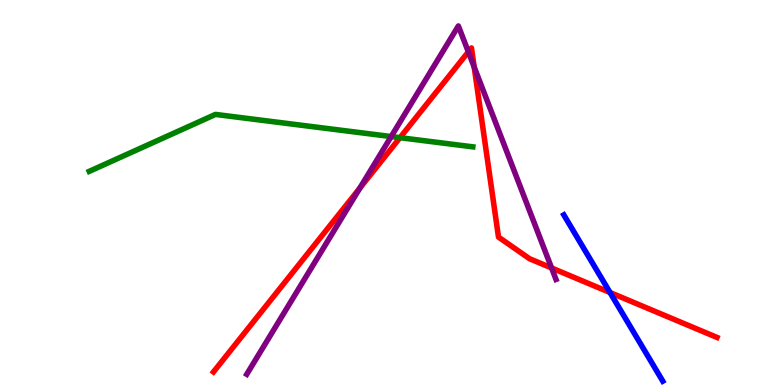[{'lines': ['blue', 'red'], 'intersections': [{'x': 7.87, 'y': 2.4}]}, {'lines': ['green', 'red'], 'intersections': [{'x': 5.16, 'y': 6.42}]}, {'lines': ['purple', 'red'], 'intersections': [{'x': 4.64, 'y': 5.12}, {'x': 6.04, 'y': 8.65}, {'x': 6.12, 'y': 8.26}, {'x': 7.12, 'y': 3.04}]}, {'lines': ['blue', 'green'], 'intersections': []}, {'lines': ['blue', 'purple'], 'intersections': []}, {'lines': ['green', 'purple'], 'intersections': [{'x': 5.05, 'y': 6.45}]}]